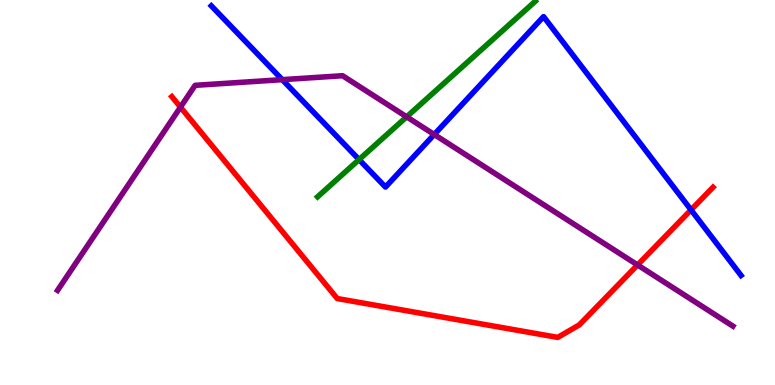[{'lines': ['blue', 'red'], 'intersections': [{'x': 8.92, 'y': 4.55}]}, {'lines': ['green', 'red'], 'intersections': []}, {'lines': ['purple', 'red'], 'intersections': [{'x': 2.33, 'y': 7.22}, {'x': 8.23, 'y': 3.12}]}, {'lines': ['blue', 'green'], 'intersections': [{'x': 4.63, 'y': 5.86}]}, {'lines': ['blue', 'purple'], 'intersections': [{'x': 3.64, 'y': 7.93}, {'x': 5.6, 'y': 6.51}]}, {'lines': ['green', 'purple'], 'intersections': [{'x': 5.25, 'y': 6.97}]}]